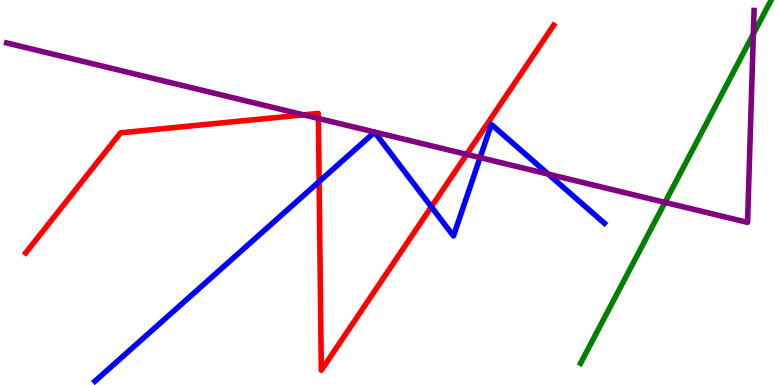[{'lines': ['blue', 'red'], 'intersections': [{'x': 4.12, 'y': 5.28}, {'x': 5.57, 'y': 4.63}]}, {'lines': ['green', 'red'], 'intersections': []}, {'lines': ['purple', 'red'], 'intersections': [{'x': 3.92, 'y': 7.02}, {'x': 4.11, 'y': 6.92}, {'x': 6.02, 'y': 5.99}]}, {'lines': ['blue', 'green'], 'intersections': []}, {'lines': ['blue', 'purple'], 'intersections': [{'x': 6.19, 'y': 5.91}, {'x': 7.07, 'y': 5.48}]}, {'lines': ['green', 'purple'], 'intersections': [{'x': 8.58, 'y': 4.74}, {'x': 9.72, 'y': 9.12}]}]